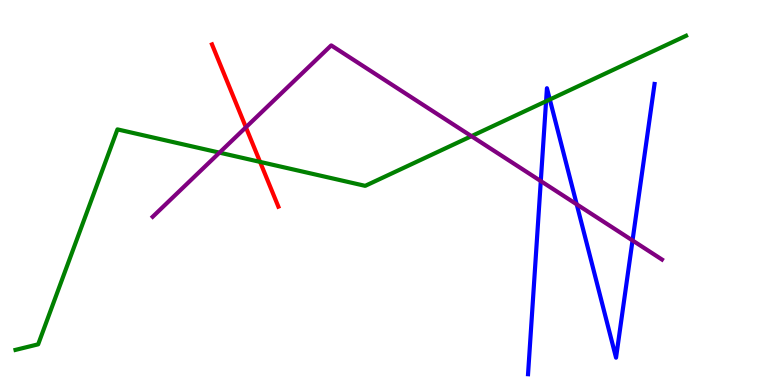[{'lines': ['blue', 'red'], 'intersections': []}, {'lines': ['green', 'red'], 'intersections': [{'x': 3.36, 'y': 5.8}]}, {'lines': ['purple', 'red'], 'intersections': [{'x': 3.17, 'y': 6.69}]}, {'lines': ['blue', 'green'], 'intersections': [{'x': 7.05, 'y': 7.37}, {'x': 7.09, 'y': 7.42}]}, {'lines': ['blue', 'purple'], 'intersections': [{'x': 6.98, 'y': 5.3}, {'x': 7.44, 'y': 4.69}, {'x': 8.16, 'y': 3.75}]}, {'lines': ['green', 'purple'], 'intersections': [{'x': 2.83, 'y': 6.04}, {'x': 6.08, 'y': 6.46}]}]